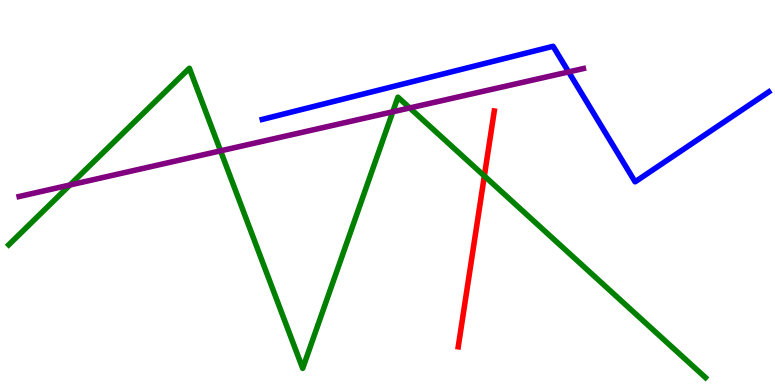[{'lines': ['blue', 'red'], 'intersections': []}, {'lines': ['green', 'red'], 'intersections': [{'x': 6.25, 'y': 5.43}]}, {'lines': ['purple', 'red'], 'intersections': []}, {'lines': ['blue', 'green'], 'intersections': []}, {'lines': ['blue', 'purple'], 'intersections': [{'x': 7.34, 'y': 8.13}]}, {'lines': ['green', 'purple'], 'intersections': [{'x': 0.902, 'y': 5.19}, {'x': 2.85, 'y': 6.08}, {'x': 5.07, 'y': 7.1}, {'x': 5.29, 'y': 7.2}]}]